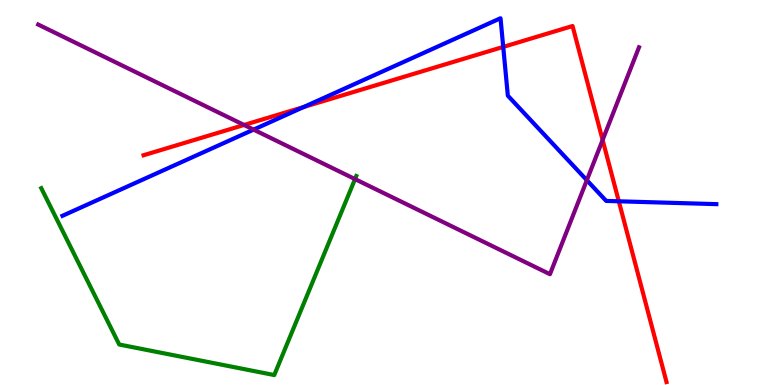[{'lines': ['blue', 'red'], 'intersections': [{'x': 3.92, 'y': 7.22}, {'x': 6.49, 'y': 8.78}, {'x': 7.98, 'y': 4.77}]}, {'lines': ['green', 'red'], 'intersections': []}, {'lines': ['purple', 'red'], 'intersections': [{'x': 3.15, 'y': 6.75}, {'x': 7.78, 'y': 6.36}]}, {'lines': ['blue', 'green'], 'intersections': []}, {'lines': ['blue', 'purple'], 'intersections': [{'x': 3.27, 'y': 6.63}, {'x': 7.57, 'y': 5.32}]}, {'lines': ['green', 'purple'], 'intersections': [{'x': 4.58, 'y': 5.35}]}]